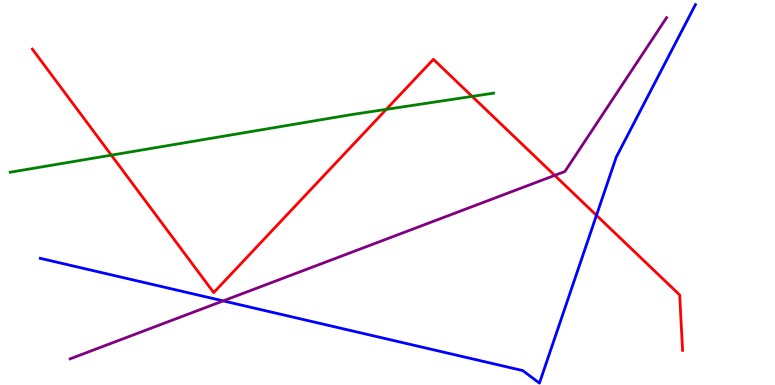[{'lines': ['blue', 'red'], 'intersections': [{'x': 7.7, 'y': 4.41}]}, {'lines': ['green', 'red'], 'intersections': [{'x': 1.44, 'y': 5.97}, {'x': 4.98, 'y': 7.16}, {'x': 6.09, 'y': 7.5}]}, {'lines': ['purple', 'red'], 'intersections': [{'x': 7.16, 'y': 5.44}]}, {'lines': ['blue', 'green'], 'intersections': []}, {'lines': ['blue', 'purple'], 'intersections': [{'x': 2.88, 'y': 2.18}]}, {'lines': ['green', 'purple'], 'intersections': []}]